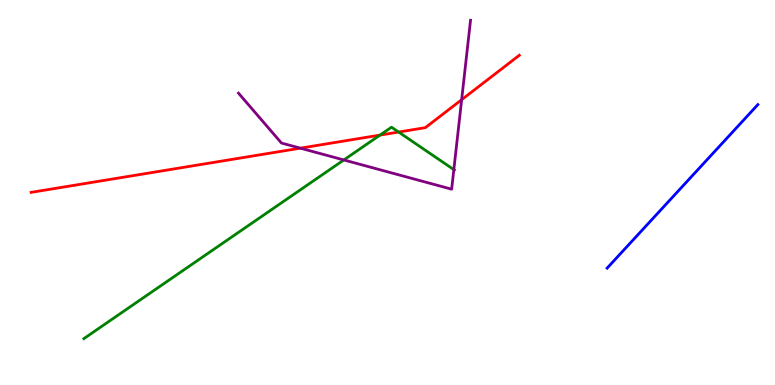[{'lines': ['blue', 'red'], 'intersections': []}, {'lines': ['green', 'red'], 'intersections': [{'x': 4.9, 'y': 6.49}, {'x': 5.14, 'y': 6.57}]}, {'lines': ['purple', 'red'], 'intersections': [{'x': 3.88, 'y': 6.15}, {'x': 5.96, 'y': 7.41}]}, {'lines': ['blue', 'green'], 'intersections': []}, {'lines': ['blue', 'purple'], 'intersections': []}, {'lines': ['green', 'purple'], 'intersections': [{'x': 4.44, 'y': 5.85}, {'x': 5.86, 'y': 5.59}]}]